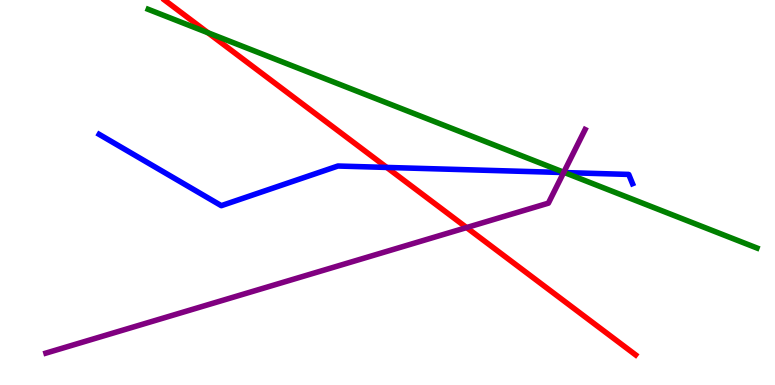[{'lines': ['blue', 'red'], 'intersections': [{'x': 4.99, 'y': 5.65}]}, {'lines': ['green', 'red'], 'intersections': [{'x': 2.68, 'y': 9.15}]}, {'lines': ['purple', 'red'], 'intersections': [{'x': 6.02, 'y': 4.09}]}, {'lines': ['blue', 'green'], 'intersections': [{'x': 7.28, 'y': 5.52}]}, {'lines': ['blue', 'purple'], 'intersections': [{'x': 7.27, 'y': 5.52}]}, {'lines': ['green', 'purple'], 'intersections': [{'x': 7.27, 'y': 5.53}]}]